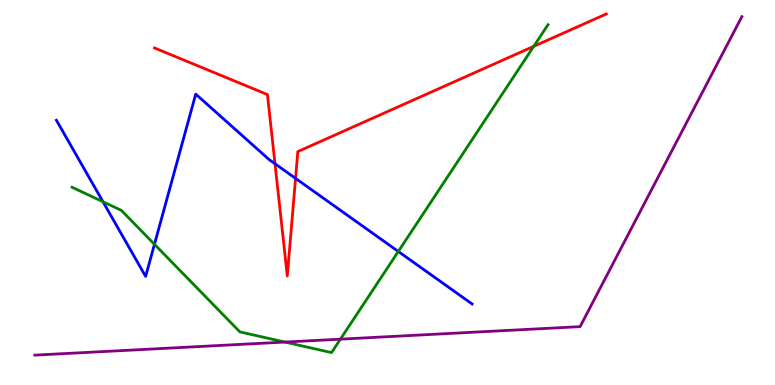[{'lines': ['blue', 'red'], 'intersections': [{'x': 3.55, 'y': 5.75}, {'x': 3.81, 'y': 5.37}]}, {'lines': ['green', 'red'], 'intersections': [{'x': 6.89, 'y': 8.8}]}, {'lines': ['purple', 'red'], 'intersections': []}, {'lines': ['blue', 'green'], 'intersections': [{'x': 1.33, 'y': 4.76}, {'x': 1.99, 'y': 3.65}, {'x': 5.14, 'y': 3.47}]}, {'lines': ['blue', 'purple'], 'intersections': []}, {'lines': ['green', 'purple'], 'intersections': [{'x': 3.68, 'y': 1.12}, {'x': 4.39, 'y': 1.19}]}]